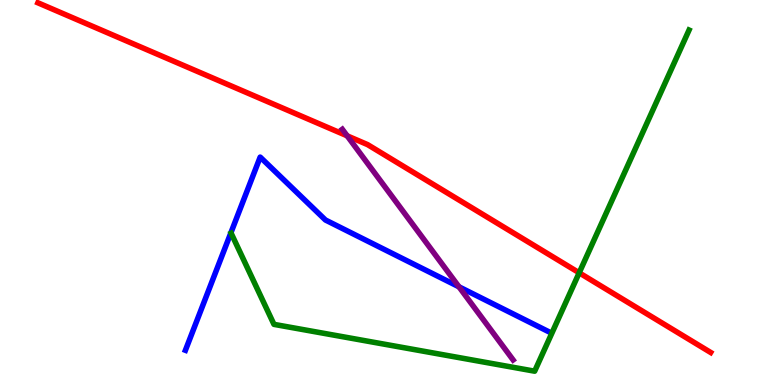[{'lines': ['blue', 'red'], 'intersections': []}, {'lines': ['green', 'red'], 'intersections': [{'x': 7.47, 'y': 2.91}]}, {'lines': ['purple', 'red'], 'intersections': [{'x': 4.48, 'y': 6.47}]}, {'lines': ['blue', 'green'], 'intersections': []}, {'lines': ['blue', 'purple'], 'intersections': [{'x': 5.92, 'y': 2.55}]}, {'lines': ['green', 'purple'], 'intersections': []}]